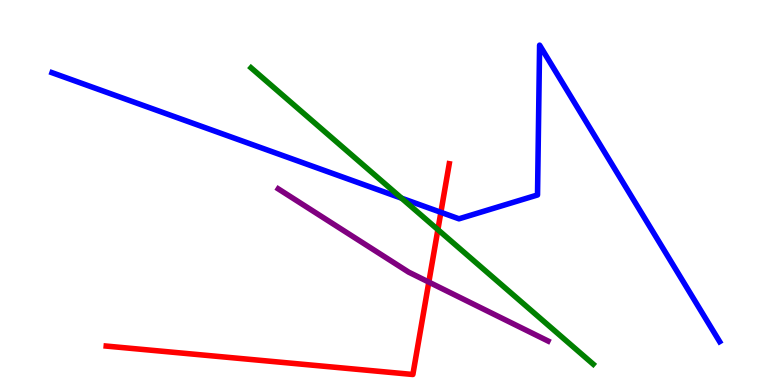[{'lines': ['blue', 'red'], 'intersections': [{'x': 5.69, 'y': 4.49}]}, {'lines': ['green', 'red'], 'intersections': [{'x': 5.65, 'y': 4.04}]}, {'lines': ['purple', 'red'], 'intersections': [{'x': 5.53, 'y': 2.67}]}, {'lines': ['blue', 'green'], 'intersections': [{'x': 5.18, 'y': 4.85}]}, {'lines': ['blue', 'purple'], 'intersections': []}, {'lines': ['green', 'purple'], 'intersections': []}]